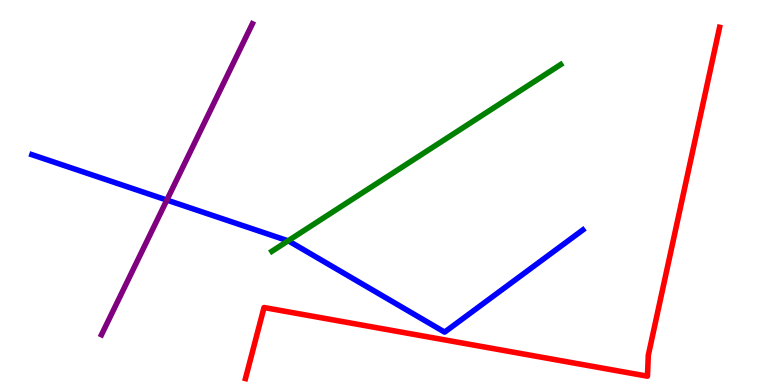[{'lines': ['blue', 'red'], 'intersections': []}, {'lines': ['green', 'red'], 'intersections': []}, {'lines': ['purple', 'red'], 'intersections': []}, {'lines': ['blue', 'green'], 'intersections': [{'x': 3.72, 'y': 3.74}]}, {'lines': ['blue', 'purple'], 'intersections': [{'x': 2.15, 'y': 4.8}]}, {'lines': ['green', 'purple'], 'intersections': []}]